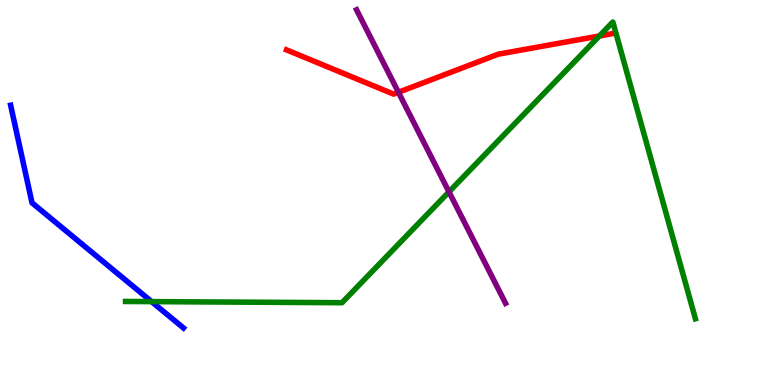[{'lines': ['blue', 'red'], 'intersections': []}, {'lines': ['green', 'red'], 'intersections': [{'x': 7.73, 'y': 9.07}]}, {'lines': ['purple', 'red'], 'intersections': [{'x': 5.14, 'y': 7.6}]}, {'lines': ['blue', 'green'], 'intersections': [{'x': 1.96, 'y': 2.17}]}, {'lines': ['blue', 'purple'], 'intersections': []}, {'lines': ['green', 'purple'], 'intersections': [{'x': 5.79, 'y': 5.02}]}]